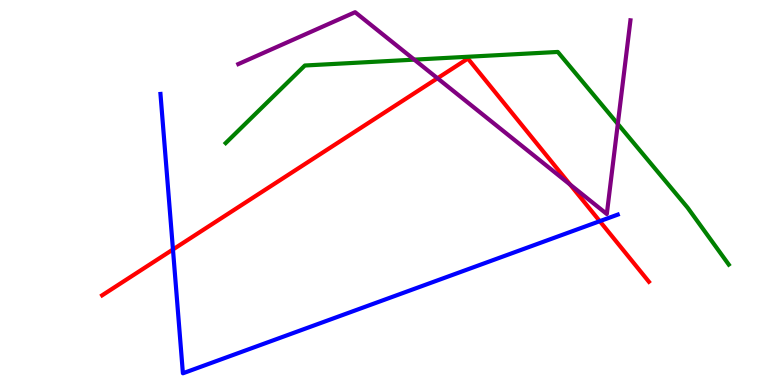[{'lines': ['blue', 'red'], 'intersections': [{'x': 2.23, 'y': 3.52}, {'x': 7.74, 'y': 4.26}]}, {'lines': ['green', 'red'], 'intersections': []}, {'lines': ['purple', 'red'], 'intersections': [{'x': 5.64, 'y': 7.97}, {'x': 7.36, 'y': 5.21}]}, {'lines': ['blue', 'green'], 'intersections': []}, {'lines': ['blue', 'purple'], 'intersections': []}, {'lines': ['green', 'purple'], 'intersections': [{'x': 5.35, 'y': 8.45}, {'x': 7.97, 'y': 6.78}]}]